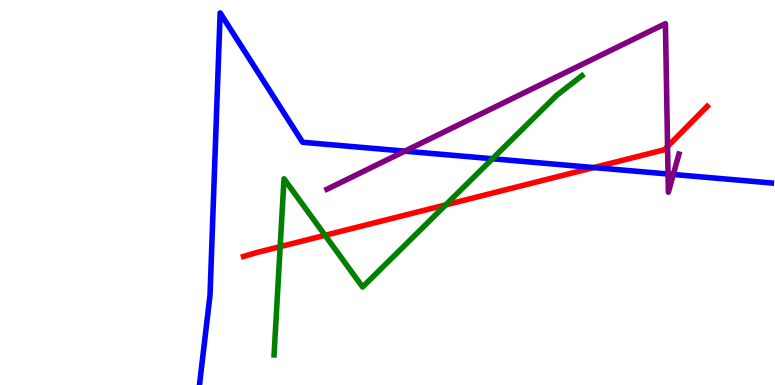[{'lines': ['blue', 'red'], 'intersections': [{'x': 7.66, 'y': 5.65}]}, {'lines': ['green', 'red'], 'intersections': [{'x': 3.62, 'y': 3.59}, {'x': 4.19, 'y': 3.89}, {'x': 5.75, 'y': 4.68}]}, {'lines': ['purple', 'red'], 'intersections': [{'x': 8.61, 'y': 6.2}]}, {'lines': ['blue', 'green'], 'intersections': [{'x': 6.35, 'y': 5.88}]}, {'lines': ['blue', 'purple'], 'intersections': [{'x': 5.22, 'y': 6.07}, {'x': 8.62, 'y': 5.48}, {'x': 8.69, 'y': 5.47}]}, {'lines': ['green', 'purple'], 'intersections': []}]